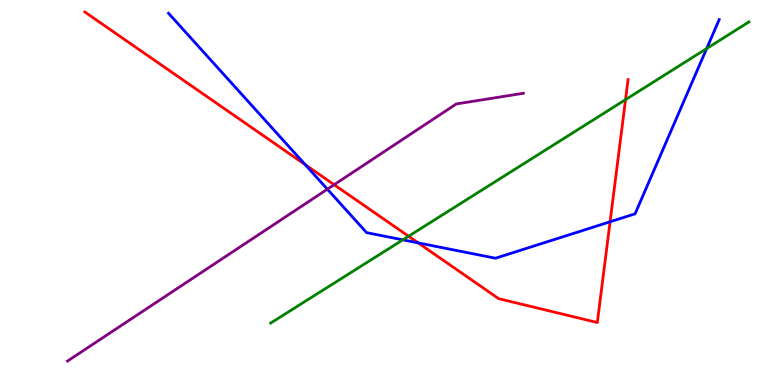[{'lines': ['blue', 'red'], 'intersections': [{'x': 3.94, 'y': 5.72}, {'x': 5.4, 'y': 3.69}, {'x': 7.87, 'y': 4.24}]}, {'lines': ['green', 'red'], 'intersections': [{'x': 5.27, 'y': 3.86}, {'x': 8.07, 'y': 7.41}]}, {'lines': ['purple', 'red'], 'intersections': [{'x': 4.31, 'y': 5.2}]}, {'lines': ['blue', 'green'], 'intersections': [{'x': 5.2, 'y': 3.77}, {'x': 9.12, 'y': 8.74}]}, {'lines': ['blue', 'purple'], 'intersections': [{'x': 4.22, 'y': 5.09}]}, {'lines': ['green', 'purple'], 'intersections': []}]